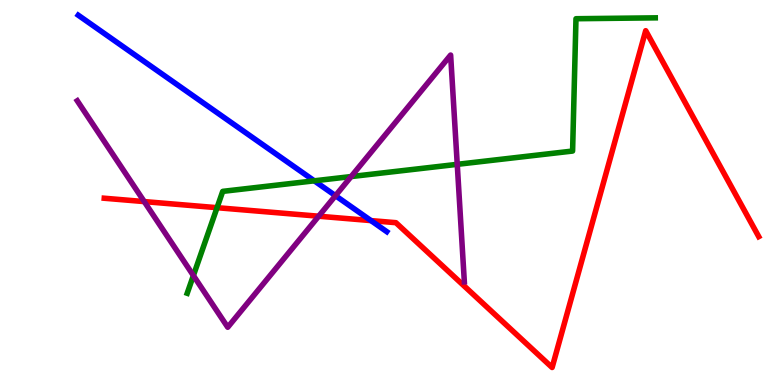[{'lines': ['blue', 'red'], 'intersections': [{'x': 4.79, 'y': 4.27}]}, {'lines': ['green', 'red'], 'intersections': [{'x': 2.8, 'y': 4.61}]}, {'lines': ['purple', 'red'], 'intersections': [{'x': 1.86, 'y': 4.76}, {'x': 4.11, 'y': 4.38}]}, {'lines': ['blue', 'green'], 'intersections': [{'x': 4.06, 'y': 5.3}]}, {'lines': ['blue', 'purple'], 'intersections': [{'x': 4.33, 'y': 4.92}]}, {'lines': ['green', 'purple'], 'intersections': [{'x': 2.5, 'y': 2.84}, {'x': 4.53, 'y': 5.41}, {'x': 5.9, 'y': 5.73}]}]